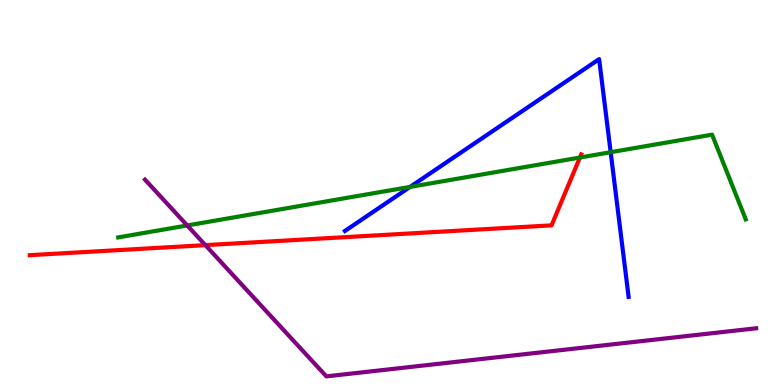[{'lines': ['blue', 'red'], 'intersections': []}, {'lines': ['green', 'red'], 'intersections': [{'x': 7.48, 'y': 5.91}]}, {'lines': ['purple', 'red'], 'intersections': [{'x': 2.65, 'y': 3.63}]}, {'lines': ['blue', 'green'], 'intersections': [{'x': 5.29, 'y': 5.15}, {'x': 7.88, 'y': 6.05}]}, {'lines': ['blue', 'purple'], 'intersections': []}, {'lines': ['green', 'purple'], 'intersections': [{'x': 2.42, 'y': 4.14}]}]